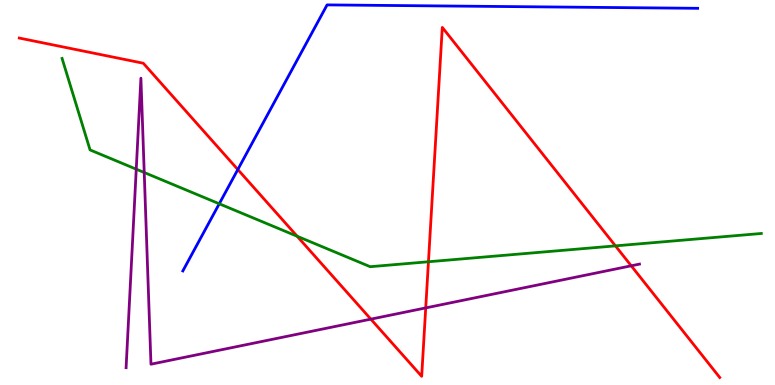[{'lines': ['blue', 'red'], 'intersections': [{'x': 3.07, 'y': 5.6}]}, {'lines': ['green', 'red'], 'intersections': [{'x': 3.83, 'y': 3.86}, {'x': 5.53, 'y': 3.2}, {'x': 7.94, 'y': 3.61}]}, {'lines': ['purple', 'red'], 'intersections': [{'x': 4.79, 'y': 1.71}, {'x': 5.49, 'y': 2.0}, {'x': 8.14, 'y': 3.1}]}, {'lines': ['blue', 'green'], 'intersections': [{'x': 2.83, 'y': 4.71}]}, {'lines': ['blue', 'purple'], 'intersections': []}, {'lines': ['green', 'purple'], 'intersections': [{'x': 1.76, 'y': 5.61}, {'x': 1.86, 'y': 5.52}]}]